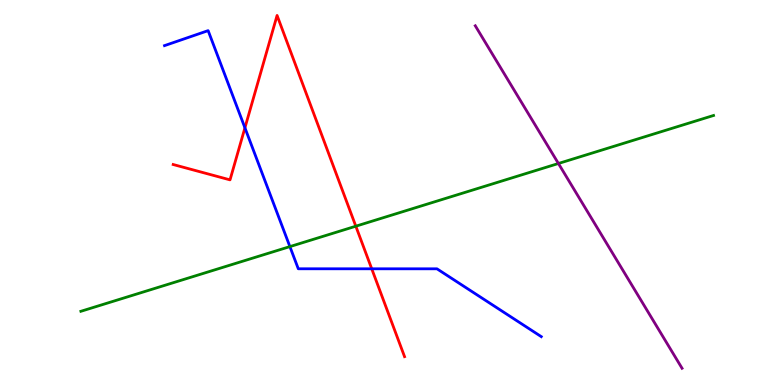[{'lines': ['blue', 'red'], 'intersections': [{'x': 3.16, 'y': 6.68}, {'x': 4.8, 'y': 3.02}]}, {'lines': ['green', 'red'], 'intersections': [{'x': 4.59, 'y': 4.12}]}, {'lines': ['purple', 'red'], 'intersections': []}, {'lines': ['blue', 'green'], 'intersections': [{'x': 3.74, 'y': 3.59}]}, {'lines': ['blue', 'purple'], 'intersections': []}, {'lines': ['green', 'purple'], 'intersections': [{'x': 7.21, 'y': 5.75}]}]